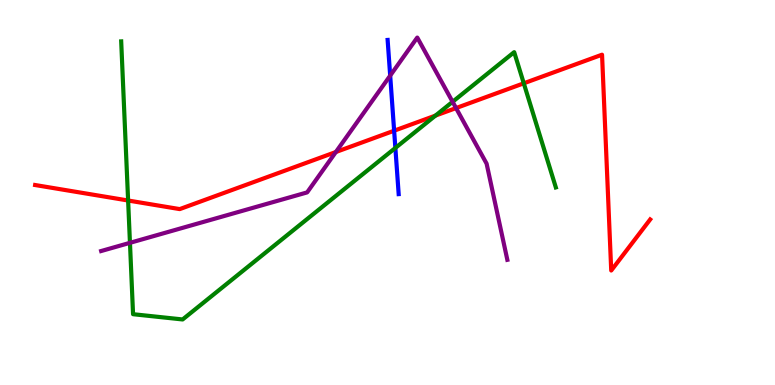[{'lines': ['blue', 'red'], 'intersections': [{'x': 5.09, 'y': 6.6}]}, {'lines': ['green', 'red'], 'intersections': [{'x': 1.65, 'y': 4.79}, {'x': 5.62, 'y': 7.0}, {'x': 6.76, 'y': 7.84}]}, {'lines': ['purple', 'red'], 'intersections': [{'x': 4.33, 'y': 6.05}, {'x': 5.88, 'y': 7.19}]}, {'lines': ['blue', 'green'], 'intersections': [{'x': 5.1, 'y': 6.16}]}, {'lines': ['blue', 'purple'], 'intersections': [{'x': 5.03, 'y': 8.04}]}, {'lines': ['green', 'purple'], 'intersections': [{'x': 1.68, 'y': 3.69}, {'x': 5.84, 'y': 7.36}]}]